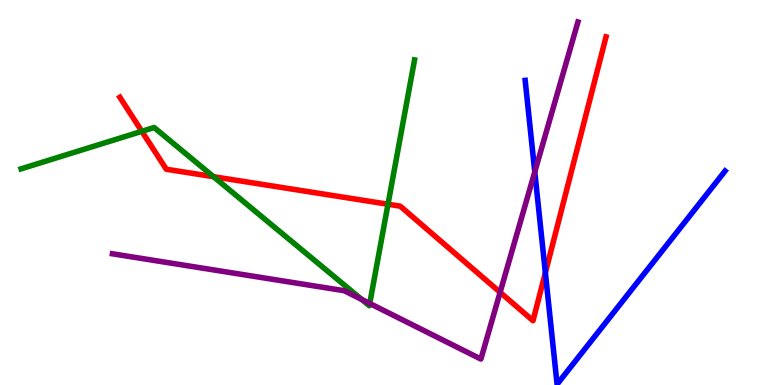[{'lines': ['blue', 'red'], 'intersections': [{'x': 7.04, 'y': 2.92}]}, {'lines': ['green', 'red'], 'intersections': [{'x': 1.83, 'y': 6.59}, {'x': 2.75, 'y': 5.41}, {'x': 5.01, 'y': 4.7}]}, {'lines': ['purple', 'red'], 'intersections': [{'x': 6.45, 'y': 2.41}]}, {'lines': ['blue', 'green'], 'intersections': []}, {'lines': ['blue', 'purple'], 'intersections': [{'x': 6.9, 'y': 5.54}]}, {'lines': ['green', 'purple'], 'intersections': [{'x': 4.67, 'y': 2.22}, {'x': 4.77, 'y': 2.12}]}]